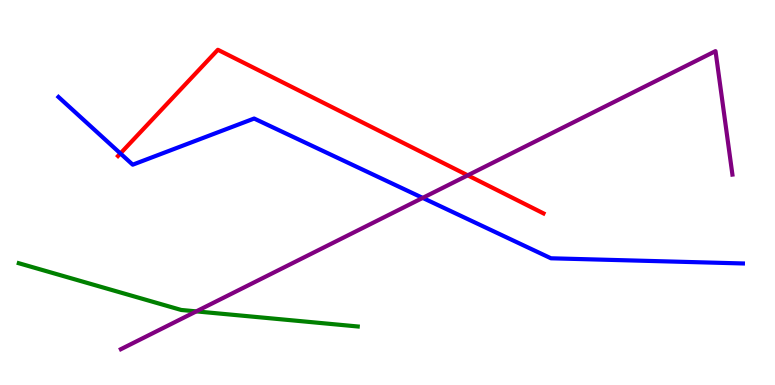[{'lines': ['blue', 'red'], 'intersections': [{'x': 1.55, 'y': 6.01}]}, {'lines': ['green', 'red'], 'intersections': []}, {'lines': ['purple', 'red'], 'intersections': [{'x': 6.04, 'y': 5.45}]}, {'lines': ['blue', 'green'], 'intersections': []}, {'lines': ['blue', 'purple'], 'intersections': [{'x': 5.45, 'y': 4.86}]}, {'lines': ['green', 'purple'], 'intersections': [{'x': 2.53, 'y': 1.91}]}]